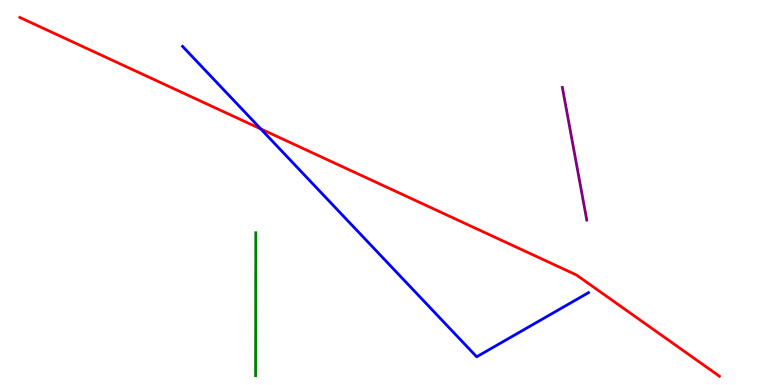[{'lines': ['blue', 'red'], 'intersections': [{'x': 3.36, 'y': 6.65}]}, {'lines': ['green', 'red'], 'intersections': []}, {'lines': ['purple', 'red'], 'intersections': []}, {'lines': ['blue', 'green'], 'intersections': []}, {'lines': ['blue', 'purple'], 'intersections': []}, {'lines': ['green', 'purple'], 'intersections': []}]